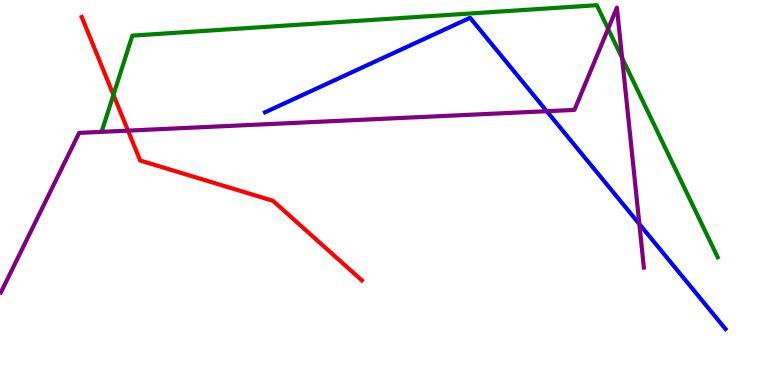[{'lines': ['blue', 'red'], 'intersections': []}, {'lines': ['green', 'red'], 'intersections': [{'x': 1.46, 'y': 7.54}]}, {'lines': ['purple', 'red'], 'intersections': [{'x': 1.65, 'y': 6.61}]}, {'lines': ['blue', 'green'], 'intersections': []}, {'lines': ['blue', 'purple'], 'intersections': [{'x': 7.05, 'y': 7.11}, {'x': 8.25, 'y': 4.18}]}, {'lines': ['green', 'purple'], 'intersections': [{'x': 7.85, 'y': 9.25}, {'x': 8.03, 'y': 8.49}]}]